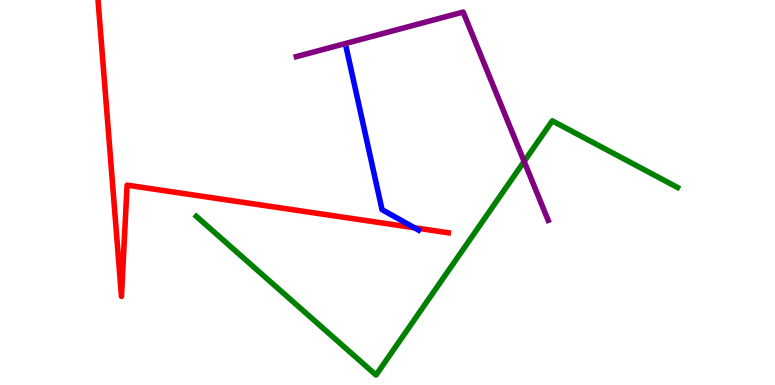[{'lines': ['blue', 'red'], 'intersections': [{'x': 5.35, 'y': 4.08}]}, {'lines': ['green', 'red'], 'intersections': []}, {'lines': ['purple', 'red'], 'intersections': []}, {'lines': ['blue', 'green'], 'intersections': []}, {'lines': ['blue', 'purple'], 'intersections': []}, {'lines': ['green', 'purple'], 'intersections': [{'x': 6.76, 'y': 5.81}]}]